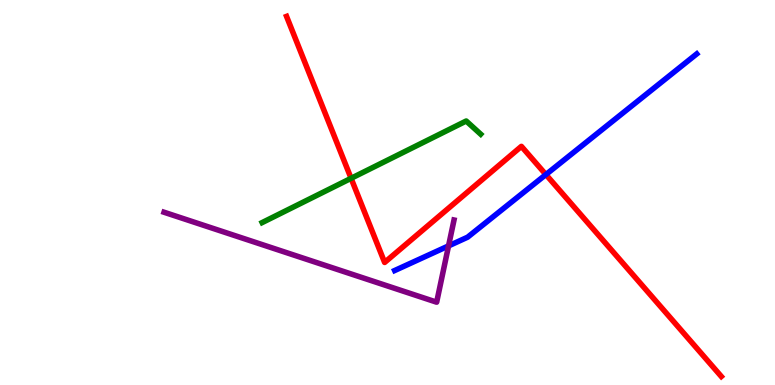[{'lines': ['blue', 'red'], 'intersections': [{'x': 7.04, 'y': 5.47}]}, {'lines': ['green', 'red'], 'intersections': [{'x': 4.53, 'y': 5.37}]}, {'lines': ['purple', 'red'], 'intersections': []}, {'lines': ['blue', 'green'], 'intersections': []}, {'lines': ['blue', 'purple'], 'intersections': [{'x': 5.79, 'y': 3.61}]}, {'lines': ['green', 'purple'], 'intersections': []}]